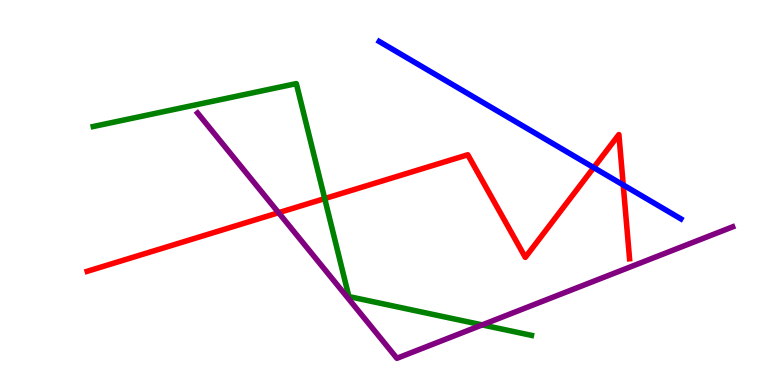[{'lines': ['blue', 'red'], 'intersections': [{'x': 7.66, 'y': 5.65}, {'x': 8.04, 'y': 5.2}]}, {'lines': ['green', 'red'], 'intersections': [{'x': 4.19, 'y': 4.84}]}, {'lines': ['purple', 'red'], 'intersections': [{'x': 3.59, 'y': 4.48}]}, {'lines': ['blue', 'green'], 'intersections': []}, {'lines': ['blue', 'purple'], 'intersections': []}, {'lines': ['green', 'purple'], 'intersections': [{'x': 6.22, 'y': 1.56}]}]